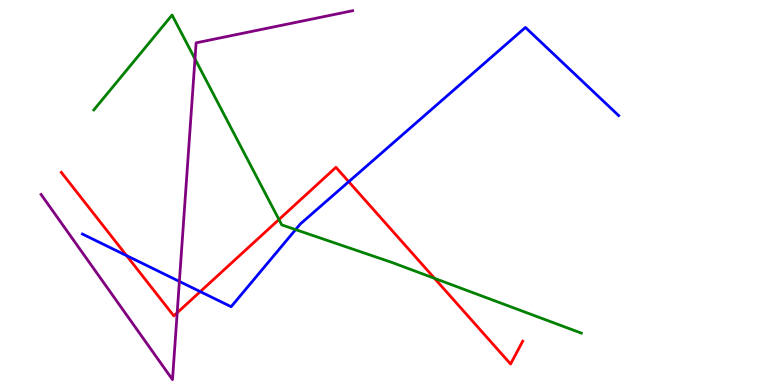[{'lines': ['blue', 'red'], 'intersections': [{'x': 1.63, 'y': 3.36}, {'x': 2.58, 'y': 2.43}, {'x': 4.5, 'y': 5.28}]}, {'lines': ['green', 'red'], 'intersections': [{'x': 3.6, 'y': 4.3}, {'x': 5.61, 'y': 2.77}]}, {'lines': ['purple', 'red'], 'intersections': [{'x': 2.29, 'y': 1.88}]}, {'lines': ['blue', 'green'], 'intersections': [{'x': 3.81, 'y': 4.04}]}, {'lines': ['blue', 'purple'], 'intersections': [{'x': 2.31, 'y': 2.69}]}, {'lines': ['green', 'purple'], 'intersections': [{'x': 2.52, 'y': 8.47}]}]